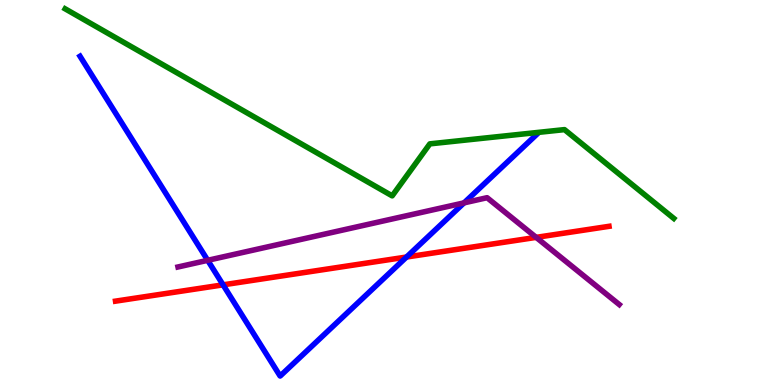[{'lines': ['blue', 'red'], 'intersections': [{'x': 2.88, 'y': 2.6}, {'x': 5.25, 'y': 3.32}]}, {'lines': ['green', 'red'], 'intersections': []}, {'lines': ['purple', 'red'], 'intersections': [{'x': 6.92, 'y': 3.83}]}, {'lines': ['blue', 'green'], 'intersections': []}, {'lines': ['blue', 'purple'], 'intersections': [{'x': 2.68, 'y': 3.24}, {'x': 5.99, 'y': 4.73}]}, {'lines': ['green', 'purple'], 'intersections': []}]